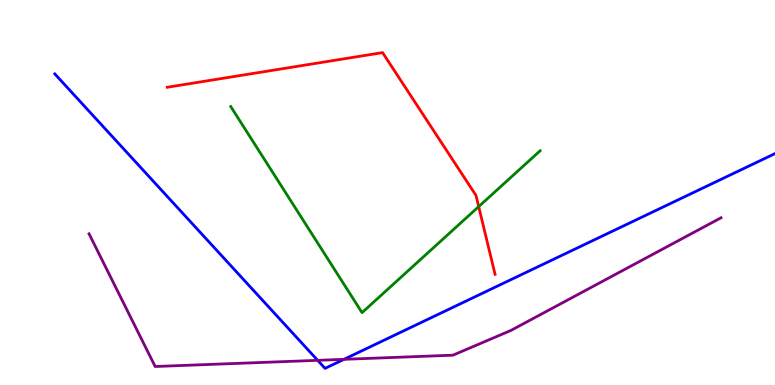[{'lines': ['blue', 'red'], 'intersections': []}, {'lines': ['green', 'red'], 'intersections': [{'x': 6.18, 'y': 4.63}]}, {'lines': ['purple', 'red'], 'intersections': []}, {'lines': ['blue', 'green'], 'intersections': []}, {'lines': ['blue', 'purple'], 'intersections': [{'x': 4.1, 'y': 0.641}, {'x': 4.44, 'y': 0.667}]}, {'lines': ['green', 'purple'], 'intersections': []}]